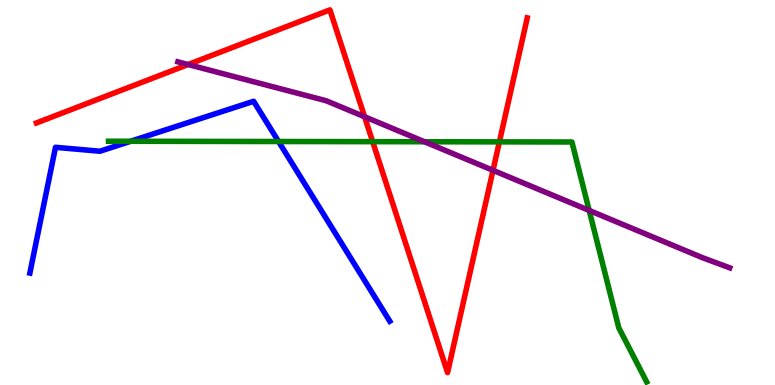[{'lines': ['blue', 'red'], 'intersections': []}, {'lines': ['green', 'red'], 'intersections': [{'x': 4.81, 'y': 6.32}, {'x': 6.44, 'y': 6.31}]}, {'lines': ['purple', 'red'], 'intersections': [{'x': 2.43, 'y': 8.32}, {'x': 4.7, 'y': 6.97}, {'x': 6.36, 'y': 5.58}]}, {'lines': ['blue', 'green'], 'intersections': [{'x': 1.69, 'y': 6.33}, {'x': 3.59, 'y': 6.32}]}, {'lines': ['blue', 'purple'], 'intersections': []}, {'lines': ['green', 'purple'], 'intersections': [{'x': 5.48, 'y': 6.32}, {'x': 7.6, 'y': 4.53}]}]